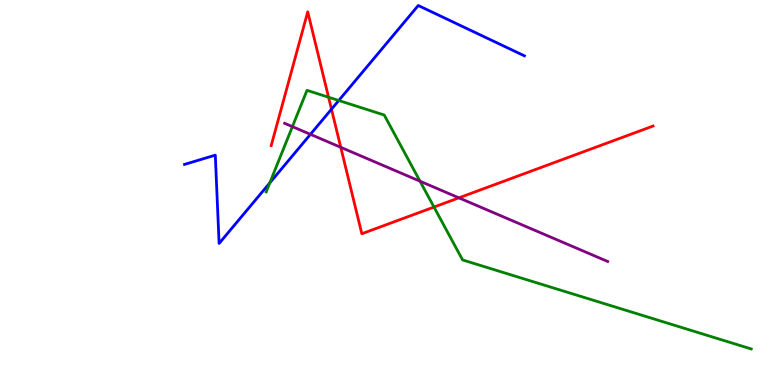[{'lines': ['blue', 'red'], 'intersections': [{'x': 4.28, 'y': 7.16}]}, {'lines': ['green', 'red'], 'intersections': [{'x': 4.24, 'y': 7.47}, {'x': 5.6, 'y': 4.62}]}, {'lines': ['purple', 'red'], 'intersections': [{'x': 4.4, 'y': 6.17}, {'x': 5.92, 'y': 4.86}]}, {'lines': ['blue', 'green'], 'intersections': [{'x': 3.48, 'y': 5.25}, {'x': 4.37, 'y': 7.39}]}, {'lines': ['blue', 'purple'], 'intersections': [{'x': 4.01, 'y': 6.51}]}, {'lines': ['green', 'purple'], 'intersections': [{'x': 3.77, 'y': 6.71}, {'x': 5.42, 'y': 5.29}]}]